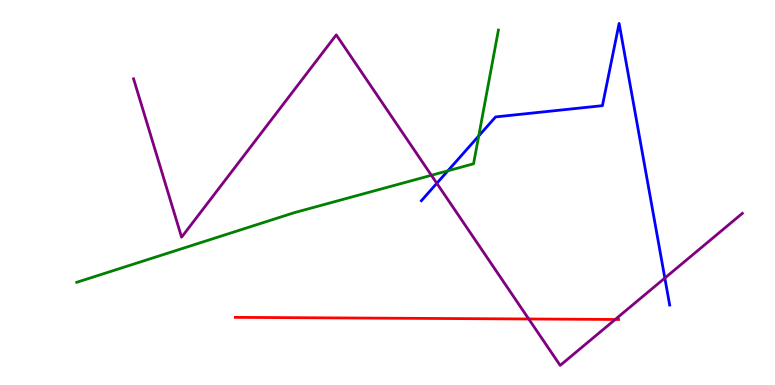[{'lines': ['blue', 'red'], 'intersections': []}, {'lines': ['green', 'red'], 'intersections': []}, {'lines': ['purple', 'red'], 'intersections': [{'x': 6.82, 'y': 1.71}, {'x': 7.94, 'y': 1.7}]}, {'lines': ['blue', 'green'], 'intersections': [{'x': 5.78, 'y': 5.56}, {'x': 6.18, 'y': 6.47}]}, {'lines': ['blue', 'purple'], 'intersections': [{'x': 5.64, 'y': 5.24}, {'x': 8.58, 'y': 2.78}]}, {'lines': ['green', 'purple'], 'intersections': [{'x': 5.57, 'y': 5.45}]}]